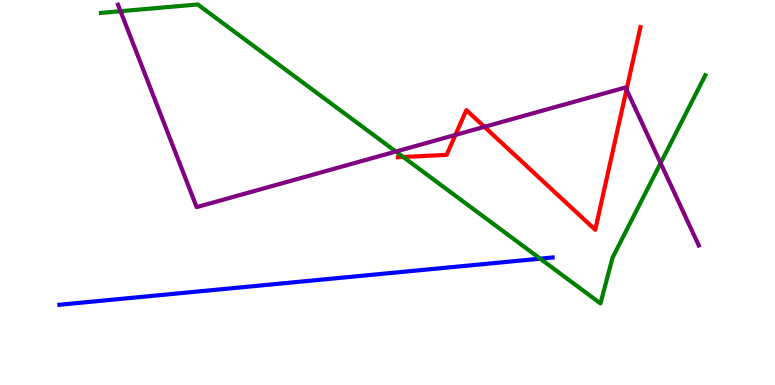[{'lines': ['blue', 'red'], 'intersections': []}, {'lines': ['green', 'red'], 'intersections': [{'x': 5.2, 'y': 5.92}]}, {'lines': ['purple', 'red'], 'intersections': [{'x': 5.88, 'y': 6.5}, {'x': 6.25, 'y': 6.71}, {'x': 8.08, 'y': 7.67}]}, {'lines': ['blue', 'green'], 'intersections': [{'x': 6.97, 'y': 3.28}]}, {'lines': ['blue', 'purple'], 'intersections': []}, {'lines': ['green', 'purple'], 'intersections': [{'x': 1.56, 'y': 9.71}, {'x': 5.11, 'y': 6.06}, {'x': 8.52, 'y': 5.76}]}]